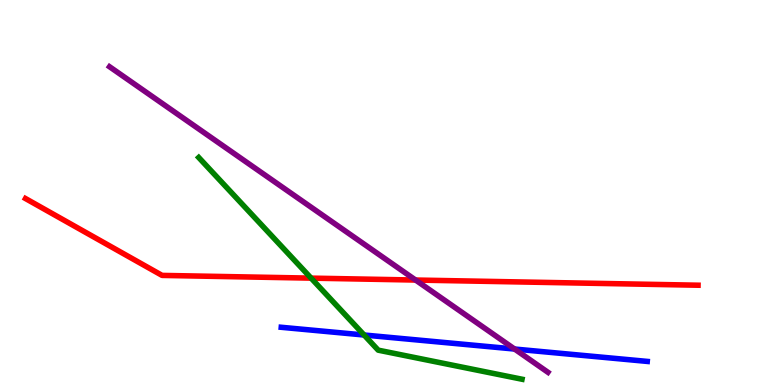[{'lines': ['blue', 'red'], 'intersections': []}, {'lines': ['green', 'red'], 'intersections': [{'x': 4.01, 'y': 2.78}]}, {'lines': ['purple', 'red'], 'intersections': [{'x': 5.36, 'y': 2.73}]}, {'lines': ['blue', 'green'], 'intersections': [{'x': 4.7, 'y': 1.3}]}, {'lines': ['blue', 'purple'], 'intersections': [{'x': 6.64, 'y': 0.934}]}, {'lines': ['green', 'purple'], 'intersections': []}]